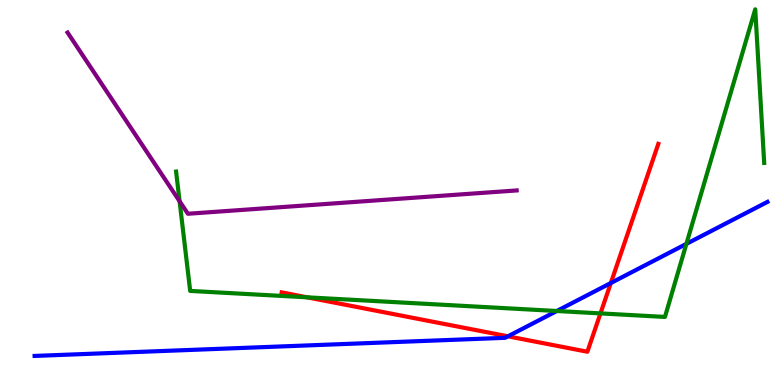[{'lines': ['blue', 'red'], 'intersections': [{'x': 6.55, 'y': 1.26}, {'x': 7.88, 'y': 2.65}]}, {'lines': ['green', 'red'], 'intersections': [{'x': 3.96, 'y': 2.28}, {'x': 7.75, 'y': 1.86}]}, {'lines': ['purple', 'red'], 'intersections': []}, {'lines': ['blue', 'green'], 'intersections': [{'x': 7.18, 'y': 1.92}, {'x': 8.86, 'y': 3.67}]}, {'lines': ['blue', 'purple'], 'intersections': []}, {'lines': ['green', 'purple'], 'intersections': [{'x': 2.32, 'y': 4.77}]}]